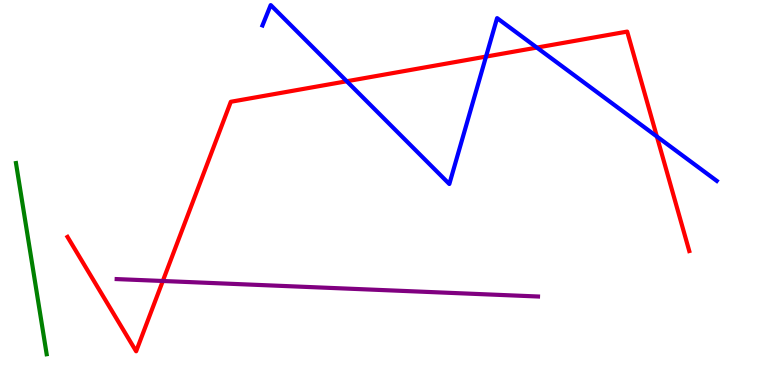[{'lines': ['blue', 'red'], 'intersections': [{'x': 4.47, 'y': 7.89}, {'x': 6.27, 'y': 8.53}, {'x': 6.93, 'y': 8.76}, {'x': 8.48, 'y': 6.45}]}, {'lines': ['green', 'red'], 'intersections': []}, {'lines': ['purple', 'red'], 'intersections': [{'x': 2.1, 'y': 2.7}]}, {'lines': ['blue', 'green'], 'intersections': []}, {'lines': ['blue', 'purple'], 'intersections': []}, {'lines': ['green', 'purple'], 'intersections': []}]